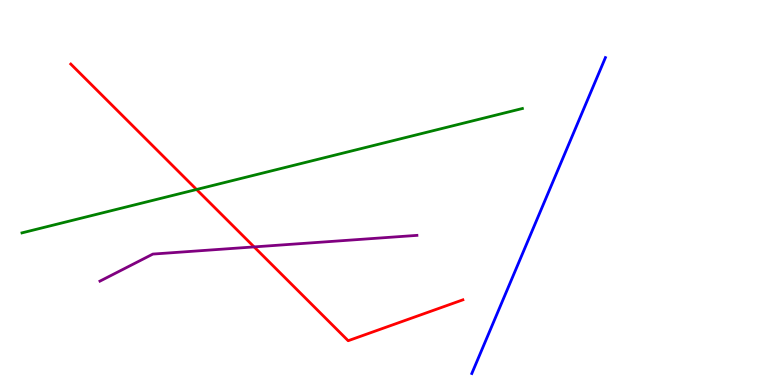[{'lines': ['blue', 'red'], 'intersections': []}, {'lines': ['green', 'red'], 'intersections': [{'x': 2.54, 'y': 5.08}]}, {'lines': ['purple', 'red'], 'intersections': [{'x': 3.28, 'y': 3.59}]}, {'lines': ['blue', 'green'], 'intersections': []}, {'lines': ['blue', 'purple'], 'intersections': []}, {'lines': ['green', 'purple'], 'intersections': []}]